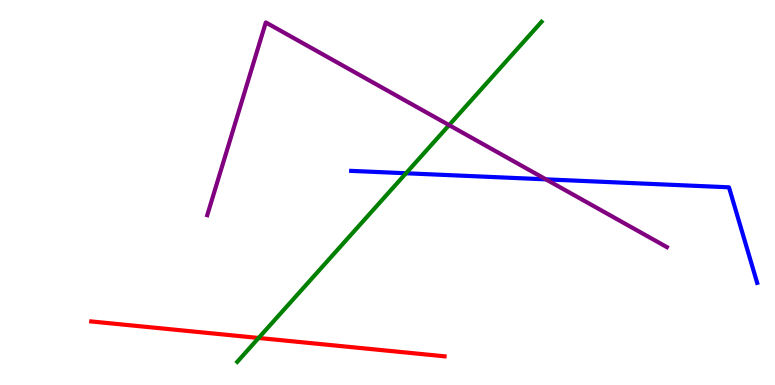[{'lines': ['blue', 'red'], 'intersections': []}, {'lines': ['green', 'red'], 'intersections': [{'x': 3.34, 'y': 1.22}]}, {'lines': ['purple', 'red'], 'intersections': []}, {'lines': ['blue', 'green'], 'intersections': [{'x': 5.24, 'y': 5.5}]}, {'lines': ['blue', 'purple'], 'intersections': [{'x': 7.04, 'y': 5.34}]}, {'lines': ['green', 'purple'], 'intersections': [{'x': 5.79, 'y': 6.75}]}]